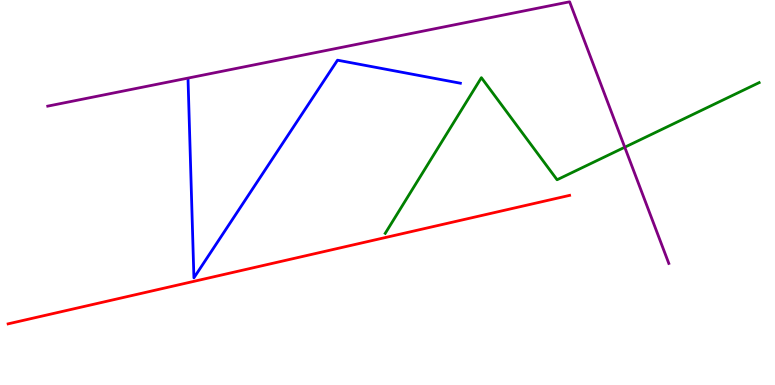[{'lines': ['blue', 'red'], 'intersections': []}, {'lines': ['green', 'red'], 'intersections': []}, {'lines': ['purple', 'red'], 'intersections': []}, {'lines': ['blue', 'green'], 'intersections': []}, {'lines': ['blue', 'purple'], 'intersections': []}, {'lines': ['green', 'purple'], 'intersections': [{'x': 8.06, 'y': 6.18}]}]